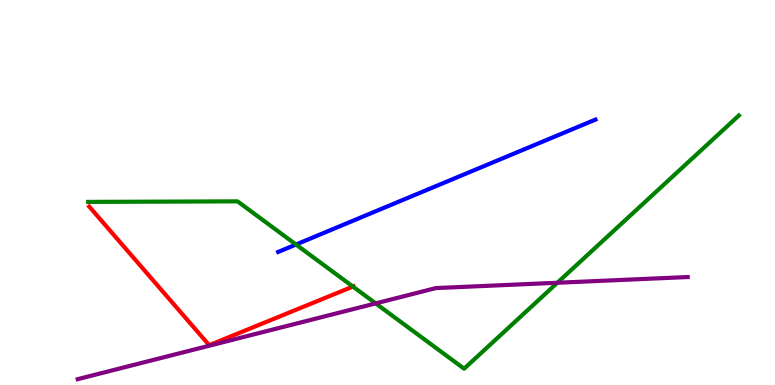[{'lines': ['blue', 'red'], 'intersections': []}, {'lines': ['green', 'red'], 'intersections': [{'x': 4.55, 'y': 2.56}]}, {'lines': ['purple', 'red'], 'intersections': []}, {'lines': ['blue', 'green'], 'intersections': [{'x': 3.82, 'y': 3.65}]}, {'lines': ['blue', 'purple'], 'intersections': []}, {'lines': ['green', 'purple'], 'intersections': [{'x': 4.85, 'y': 2.12}, {'x': 7.19, 'y': 2.66}]}]